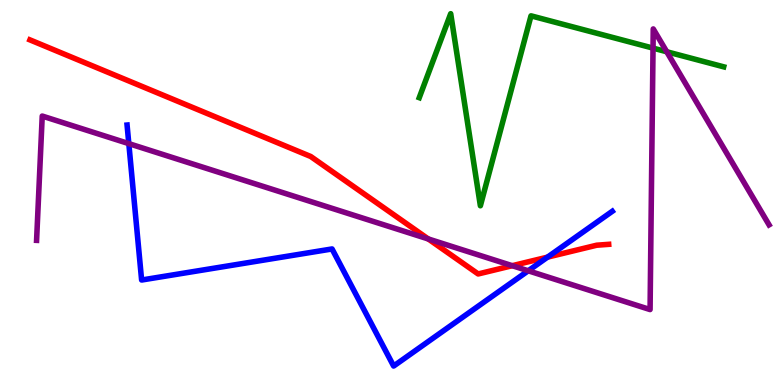[{'lines': ['blue', 'red'], 'intersections': [{'x': 7.06, 'y': 3.32}]}, {'lines': ['green', 'red'], 'intersections': []}, {'lines': ['purple', 'red'], 'intersections': [{'x': 5.53, 'y': 3.79}, {'x': 6.61, 'y': 3.1}]}, {'lines': ['blue', 'green'], 'intersections': []}, {'lines': ['blue', 'purple'], 'intersections': [{'x': 1.66, 'y': 6.27}, {'x': 6.82, 'y': 2.97}]}, {'lines': ['green', 'purple'], 'intersections': [{'x': 8.43, 'y': 8.75}, {'x': 8.6, 'y': 8.66}]}]